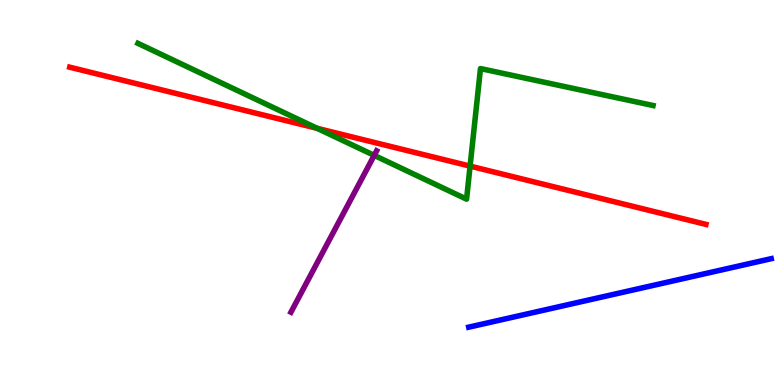[{'lines': ['blue', 'red'], 'intersections': []}, {'lines': ['green', 'red'], 'intersections': [{'x': 4.09, 'y': 6.67}, {'x': 6.07, 'y': 5.69}]}, {'lines': ['purple', 'red'], 'intersections': []}, {'lines': ['blue', 'green'], 'intersections': []}, {'lines': ['blue', 'purple'], 'intersections': []}, {'lines': ['green', 'purple'], 'intersections': [{'x': 4.83, 'y': 5.96}]}]